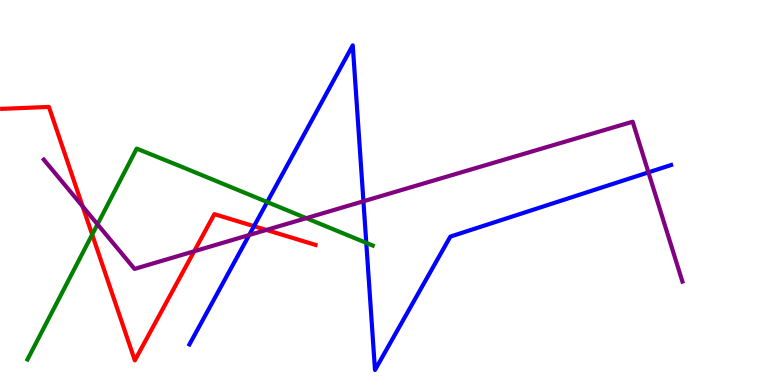[{'lines': ['blue', 'red'], 'intersections': [{'x': 3.28, 'y': 4.12}]}, {'lines': ['green', 'red'], 'intersections': [{'x': 1.19, 'y': 3.91}]}, {'lines': ['purple', 'red'], 'intersections': [{'x': 1.07, 'y': 4.64}, {'x': 2.51, 'y': 3.47}, {'x': 3.44, 'y': 4.03}]}, {'lines': ['blue', 'green'], 'intersections': [{'x': 3.45, 'y': 4.75}, {'x': 4.73, 'y': 3.69}]}, {'lines': ['blue', 'purple'], 'intersections': [{'x': 3.22, 'y': 3.9}, {'x': 4.69, 'y': 4.77}, {'x': 8.37, 'y': 5.52}]}, {'lines': ['green', 'purple'], 'intersections': [{'x': 1.26, 'y': 4.17}, {'x': 3.95, 'y': 4.33}]}]